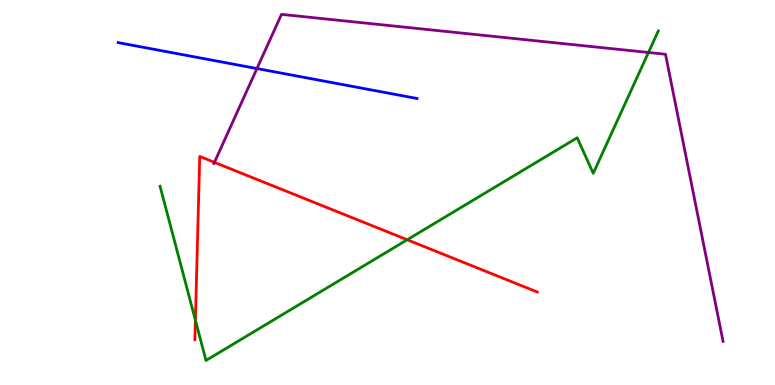[{'lines': ['blue', 'red'], 'intersections': []}, {'lines': ['green', 'red'], 'intersections': [{'x': 2.52, 'y': 1.68}, {'x': 5.25, 'y': 3.77}]}, {'lines': ['purple', 'red'], 'intersections': [{'x': 2.77, 'y': 5.78}]}, {'lines': ['blue', 'green'], 'intersections': []}, {'lines': ['blue', 'purple'], 'intersections': [{'x': 3.32, 'y': 8.22}]}, {'lines': ['green', 'purple'], 'intersections': [{'x': 8.37, 'y': 8.64}]}]